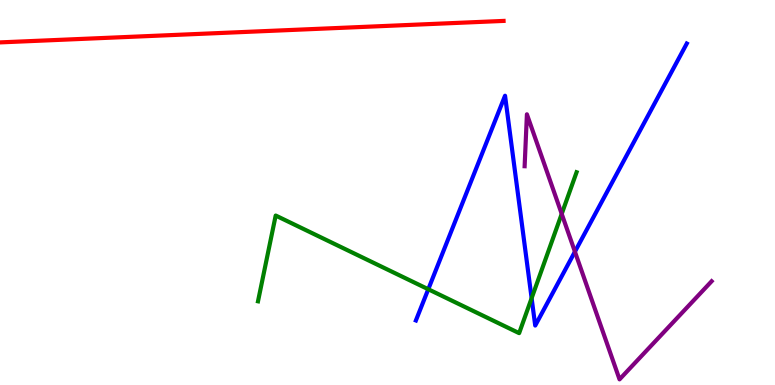[{'lines': ['blue', 'red'], 'intersections': []}, {'lines': ['green', 'red'], 'intersections': []}, {'lines': ['purple', 'red'], 'intersections': []}, {'lines': ['blue', 'green'], 'intersections': [{'x': 5.53, 'y': 2.49}, {'x': 6.86, 'y': 2.26}]}, {'lines': ['blue', 'purple'], 'intersections': [{'x': 7.42, 'y': 3.46}]}, {'lines': ['green', 'purple'], 'intersections': [{'x': 7.25, 'y': 4.44}]}]